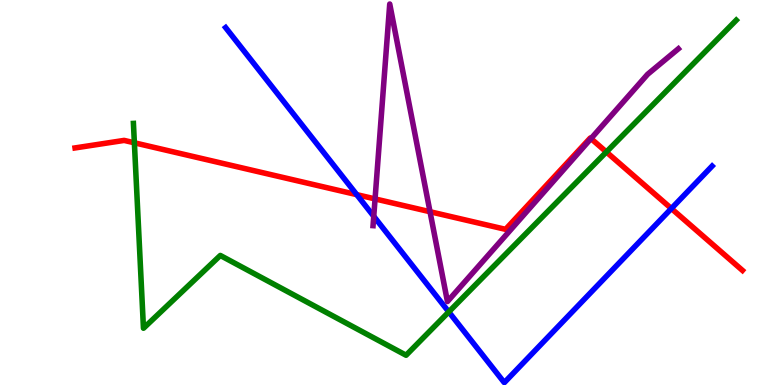[{'lines': ['blue', 'red'], 'intersections': [{'x': 4.6, 'y': 4.94}, {'x': 8.66, 'y': 4.58}]}, {'lines': ['green', 'red'], 'intersections': [{'x': 1.73, 'y': 6.29}, {'x': 7.82, 'y': 6.05}]}, {'lines': ['purple', 'red'], 'intersections': [{'x': 4.84, 'y': 4.83}, {'x': 5.55, 'y': 4.5}, {'x': 7.63, 'y': 6.4}]}, {'lines': ['blue', 'green'], 'intersections': [{'x': 5.79, 'y': 1.9}]}, {'lines': ['blue', 'purple'], 'intersections': [{'x': 4.82, 'y': 4.38}]}, {'lines': ['green', 'purple'], 'intersections': []}]